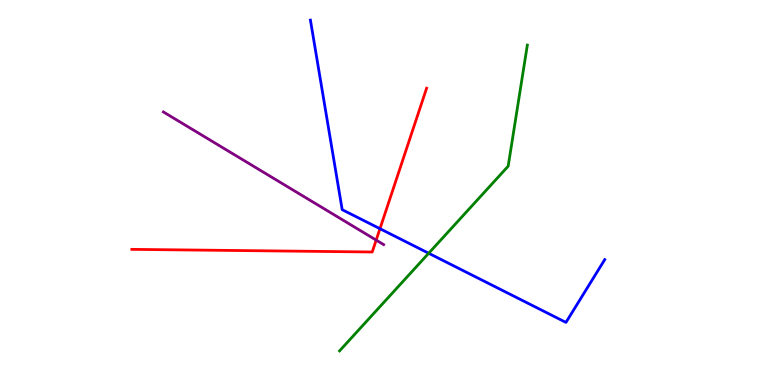[{'lines': ['blue', 'red'], 'intersections': [{'x': 4.9, 'y': 4.06}]}, {'lines': ['green', 'red'], 'intersections': []}, {'lines': ['purple', 'red'], 'intersections': [{'x': 4.85, 'y': 3.76}]}, {'lines': ['blue', 'green'], 'intersections': [{'x': 5.53, 'y': 3.42}]}, {'lines': ['blue', 'purple'], 'intersections': []}, {'lines': ['green', 'purple'], 'intersections': []}]